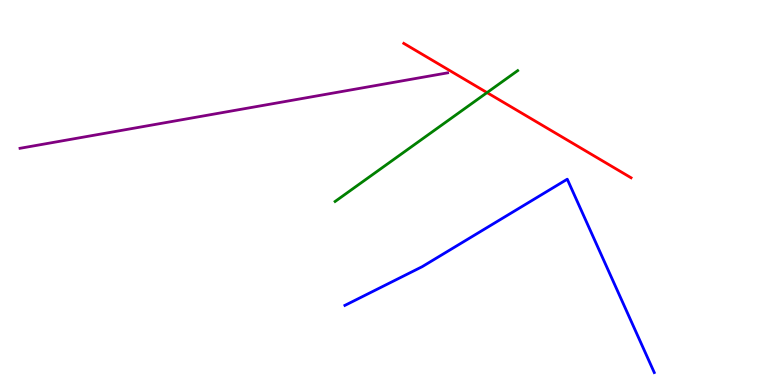[{'lines': ['blue', 'red'], 'intersections': []}, {'lines': ['green', 'red'], 'intersections': [{'x': 6.28, 'y': 7.59}]}, {'lines': ['purple', 'red'], 'intersections': []}, {'lines': ['blue', 'green'], 'intersections': []}, {'lines': ['blue', 'purple'], 'intersections': []}, {'lines': ['green', 'purple'], 'intersections': []}]